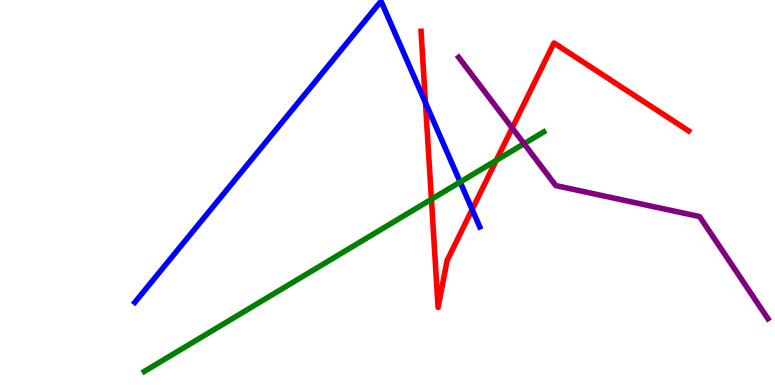[{'lines': ['blue', 'red'], 'intersections': [{'x': 5.49, 'y': 7.33}, {'x': 6.09, 'y': 4.56}]}, {'lines': ['green', 'red'], 'intersections': [{'x': 5.57, 'y': 4.82}, {'x': 6.4, 'y': 5.83}]}, {'lines': ['purple', 'red'], 'intersections': [{'x': 6.61, 'y': 6.68}]}, {'lines': ['blue', 'green'], 'intersections': [{'x': 5.94, 'y': 5.27}]}, {'lines': ['blue', 'purple'], 'intersections': []}, {'lines': ['green', 'purple'], 'intersections': [{'x': 6.76, 'y': 6.27}]}]